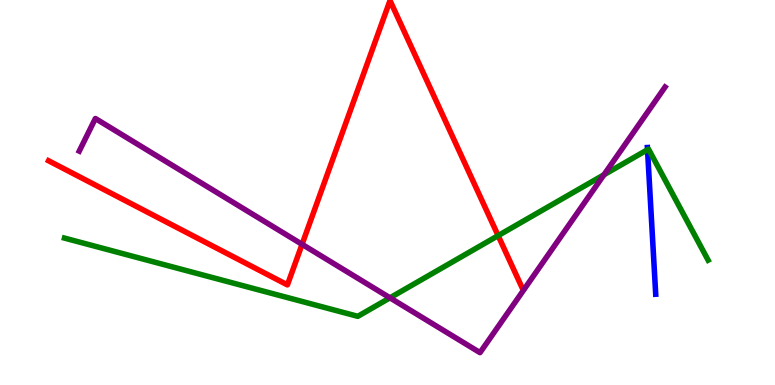[{'lines': ['blue', 'red'], 'intersections': []}, {'lines': ['green', 'red'], 'intersections': [{'x': 6.43, 'y': 3.88}]}, {'lines': ['purple', 'red'], 'intersections': [{'x': 3.9, 'y': 3.65}]}, {'lines': ['blue', 'green'], 'intersections': [{'x': 8.36, 'y': 6.11}]}, {'lines': ['blue', 'purple'], 'intersections': []}, {'lines': ['green', 'purple'], 'intersections': [{'x': 5.03, 'y': 2.26}, {'x': 7.79, 'y': 5.46}]}]